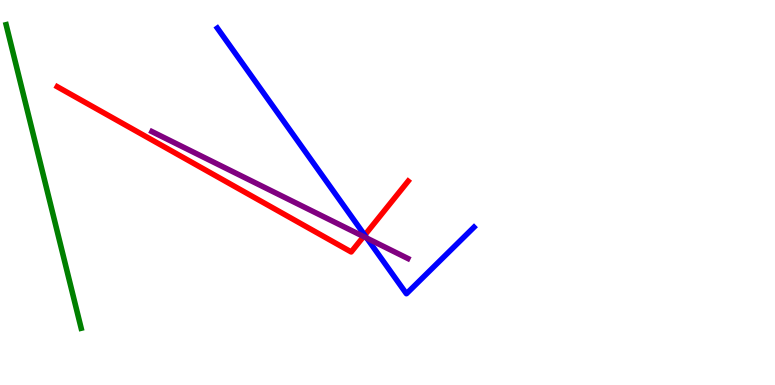[{'lines': ['blue', 'red'], 'intersections': [{'x': 4.71, 'y': 3.89}]}, {'lines': ['green', 'red'], 'intersections': []}, {'lines': ['purple', 'red'], 'intersections': [{'x': 4.69, 'y': 3.86}]}, {'lines': ['blue', 'green'], 'intersections': []}, {'lines': ['blue', 'purple'], 'intersections': [{'x': 4.73, 'y': 3.81}]}, {'lines': ['green', 'purple'], 'intersections': []}]